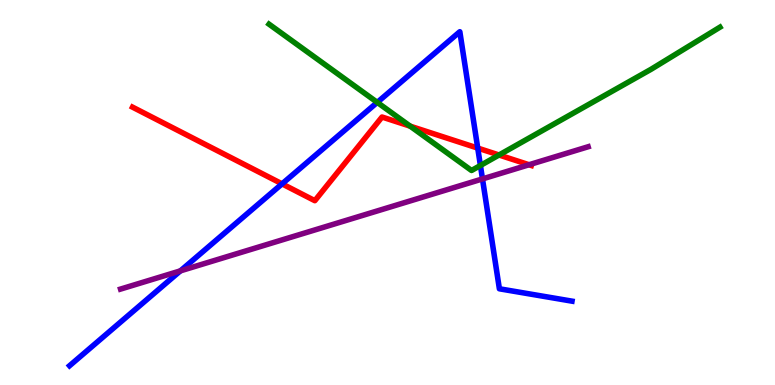[{'lines': ['blue', 'red'], 'intersections': [{'x': 3.64, 'y': 5.22}, {'x': 6.16, 'y': 6.15}]}, {'lines': ['green', 'red'], 'intersections': [{'x': 5.29, 'y': 6.72}, {'x': 6.44, 'y': 5.97}]}, {'lines': ['purple', 'red'], 'intersections': [{'x': 6.83, 'y': 5.72}]}, {'lines': ['blue', 'green'], 'intersections': [{'x': 4.87, 'y': 7.34}, {'x': 6.2, 'y': 5.7}]}, {'lines': ['blue', 'purple'], 'intersections': [{'x': 2.33, 'y': 2.96}, {'x': 6.23, 'y': 5.35}]}, {'lines': ['green', 'purple'], 'intersections': []}]